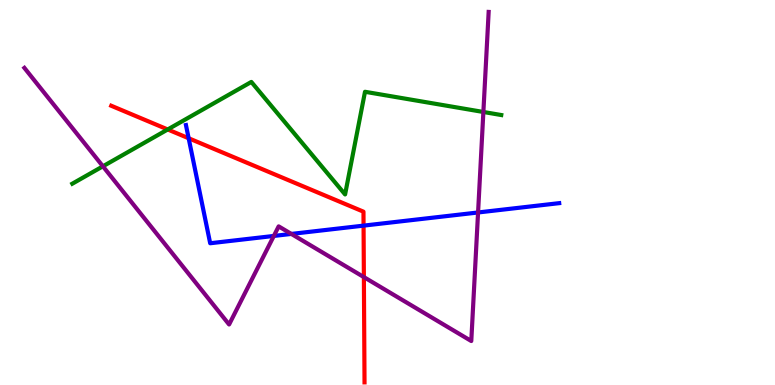[{'lines': ['blue', 'red'], 'intersections': [{'x': 2.43, 'y': 6.41}, {'x': 4.69, 'y': 4.14}]}, {'lines': ['green', 'red'], 'intersections': [{'x': 2.16, 'y': 6.64}]}, {'lines': ['purple', 'red'], 'intersections': [{'x': 4.7, 'y': 2.8}]}, {'lines': ['blue', 'green'], 'intersections': []}, {'lines': ['blue', 'purple'], 'intersections': [{'x': 3.53, 'y': 3.87}, {'x': 3.76, 'y': 3.92}, {'x': 6.17, 'y': 4.48}]}, {'lines': ['green', 'purple'], 'intersections': [{'x': 1.33, 'y': 5.68}, {'x': 6.24, 'y': 7.09}]}]